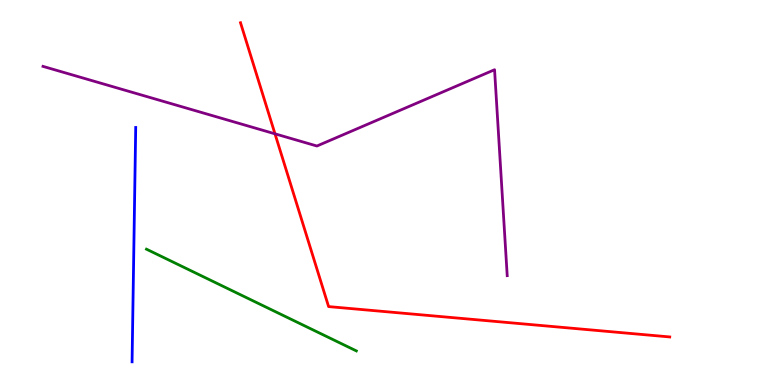[{'lines': ['blue', 'red'], 'intersections': []}, {'lines': ['green', 'red'], 'intersections': []}, {'lines': ['purple', 'red'], 'intersections': [{'x': 3.55, 'y': 6.52}]}, {'lines': ['blue', 'green'], 'intersections': []}, {'lines': ['blue', 'purple'], 'intersections': []}, {'lines': ['green', 'purple'], 'intersections': []}]